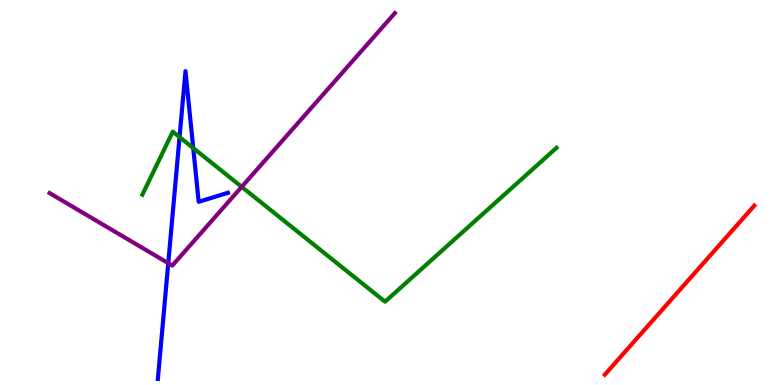[{'lines': ['blue', 'red'], 'intersections': []}, {'lines': ['green', 'red'], 'intersections': []}, {'lines': ['purple', 'red'], 'intersections': []}, {'lines': ['blue', 'green'], 'intersections': [{'x': 2.32, 'y': 6.44}, {'x': 2.49, 'y': 6.15}]}, {'lines': ['blue', 'purple'], 'intersections': [{'x': 2.17, 'y': 3.16}]}, {'lines': ['green', 'purple'], 'intersections': [{'x': 3.12, 'y': 5.15}]}]